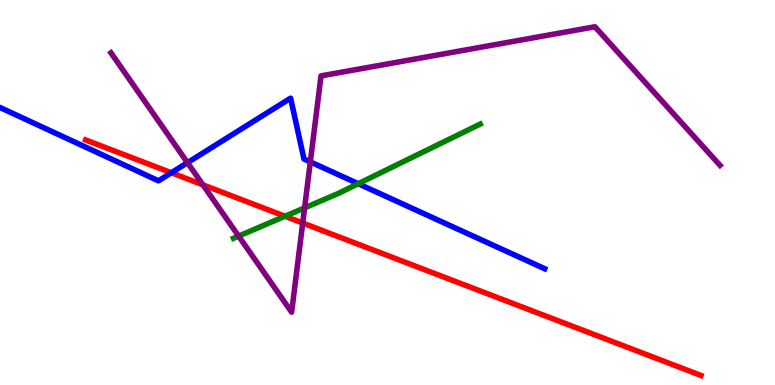[{'lines': ['blue', 'red'], 'intersections': [{'x': 2.21, 'y': 5.51}]}, {'lines': ['green', 'red'], 'intersections': [{'x': 3.68, 'y': 4.38}]}, {'lines': ['purple', 'red'], 'intersections': [{'x': 2.62, 'y': 5.2}, {'x': 3.91, 'y': 4.21}]}, {'lines': ['blue', 'green'], 'intersections': [{'x': 4.62, 'y': 5.23}]}, {'lines': ['blue', 'purple'], 'intersections': [{'x': 2.42, 'y': 5.77}, {'x': 4.0, 'y': 5.8}]}, {'lines': ['green', 'purple'], 'intersections': [{'x': 3.08, 'y': 3.87}, {'x': 3.93, 'y': 4.6}]}]